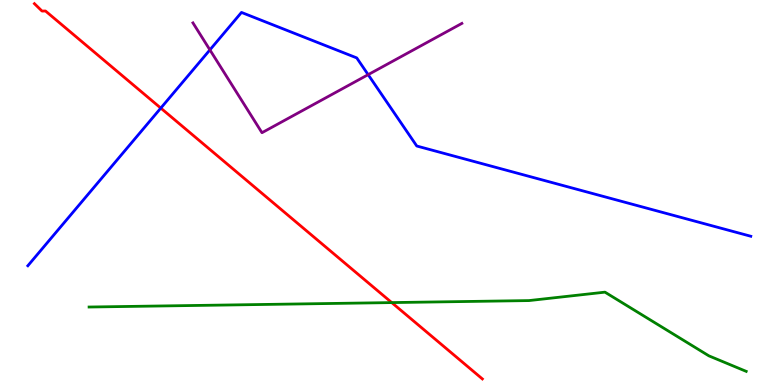[{'lines': ['blue', 'red'], 'intersections': [{'x': 2.07, 'y': 7.19}]}, {'lines': ['green', 'red'], 'intersections': [{'x': 5.05, 'y': 2.14}]}, {'lines': ['purple', 'red'], 'intersections': []}, {'lines': ['blue', 'green'], 'intersections': []}, {'lines': ['blue', 'purple'], 'intersections': [{'x': 2.71, 'y': 8.7}, {'x': 4.75, 'y': 8.06}]}, {'lines': ['green', 'purple'], 'intersections': []}]